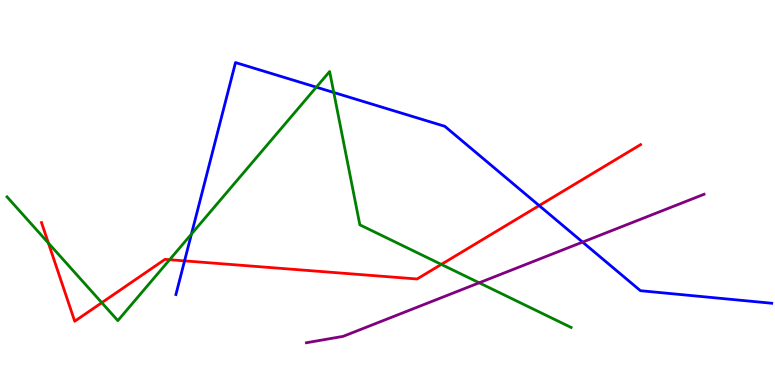[{'lines': ['blue', 'red'], 'intersections': [{'x': 2.38, 'y': 3.22}, {'x': 6.96, 'y': 4.66}]}, {'lines': ['green', 'red'], 'intersections': [{'x': 0.625, 'y': 3.69}, {'x': 1.31, 'y': 2.14}, {'x': 2.19, 'y': 3.25}, {'x': 5.69, 'y': 3.13}]}, {'lines': ['purple', 'red'], 'intersections': []}, {'lines': ['blue', 'green'], 'intersections': [{'x': 2.47, 'y': 3.92}, {'x': 4.08, 'y': 7.74}, {'x': 4.31, 'y': 7.6}]}, {'lines': ['blue', 'purple'], 'intersections': [{'x': 7.52, 'y': 3.71}]}, {'lines': ['green', 'purple'], 'intersections': [{'x': 6.18, 'y': 2.65}]}]